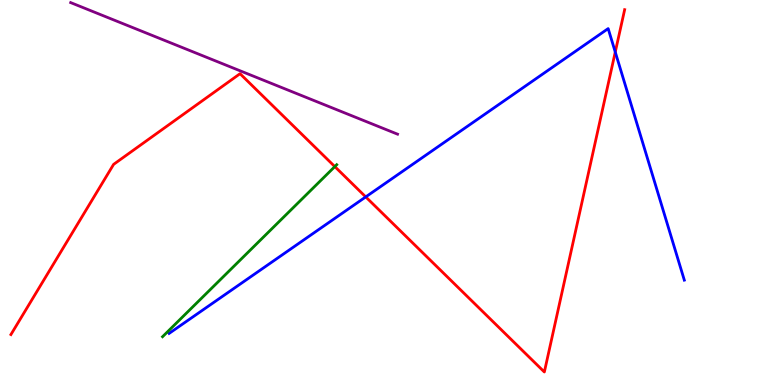[{'lines': ['blue', 'red'], 'intersections': [{'x': 4.72, 'y': 4.89}, {'x': 7.94, 'y': 8.65}]}, {'lines': ['green', 'red'], 'intersections': [{'x': 4.32, 'y': 5.67}]}, {'lines': ['purple', 'red'], 'intersections': []}, {'lines': ['blue', 'green'], 'intersections': []}, {'lines': ['blue', 'purple'], 'intersections': []}, {'lines': ['green', 'purple'], 'intersections': []}]